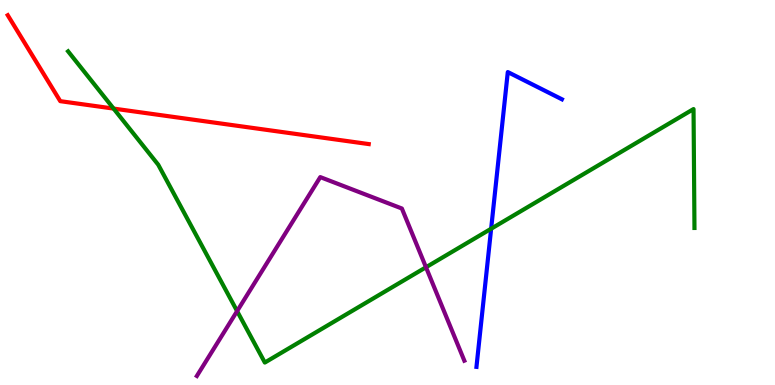[{'lines': ['blue', 'red'], 'intersections': []}, {'lines': ['green', 'red'], 'intersections': [{'x': 1.47, 'y': 7.18}]}, {'lines': ['purple', 'red'], 'intersections': []}, {'lines': ['blue', 'green'], 'intersections': [{'x': 6.34, 'y': 4.06}]}, {'lines': ['blue', 'purple'], 'intersections': []}, {'lines': ['green', 'purple'], 'intersections': [{'x': 3.06, 'y': 1.92}, {'x': 5.5, 'y': 3.06}]}]